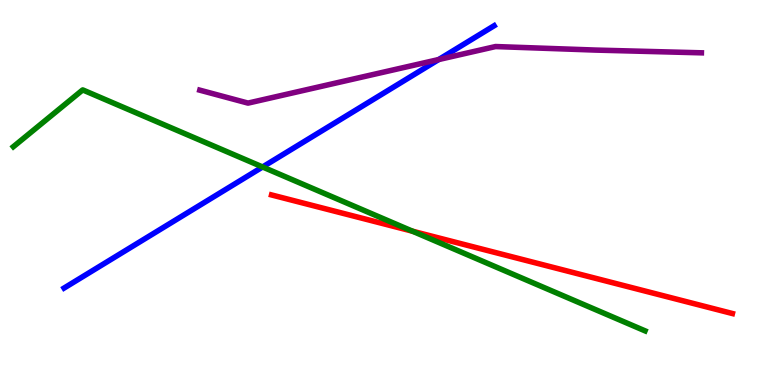[{'lines': ['blue', 'red'], 'intersections': []}, {'lines': ['green', 'red'], 'intersections': [{'x': 5.32, 'y': 3.99}]}, {'lines': ['purple', 'red'], 'intersections': []}, {'lines': ['blue', 'green'], 'intersections': [{'x': 3.39, 'y': 5.66}]}, {'lines': ['blue', 'purple'], 'intersections': [{'x': 5.66, 'y': 8.45}]}, {'lines': ['green', 'purple'], 'intersections': []}]